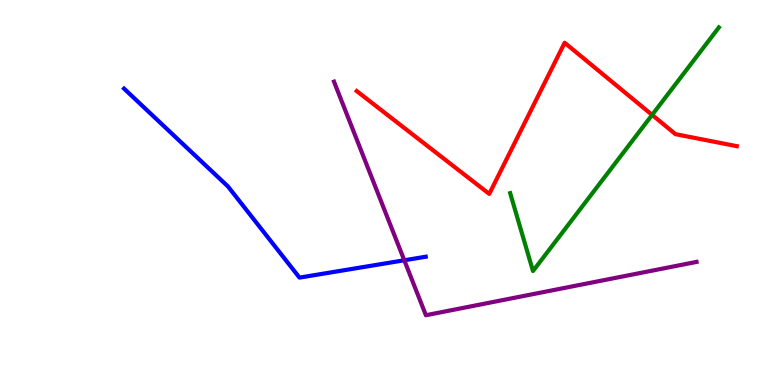[{'lines': ['blue', 'red'], 'intersections': []}, {'lines': ['green', 'red'], 'intersections': [{'x': 8.41, 'y': 7.02}]}, {'lines': ['purple', 'red'], 'intersections': []}, {'lines': ['blue', 'green'], 'intersections': []}, {'lines': ['blue', 'purple'], 'intersections': [{'x': 5.22, 'y': 3.24}]}, {'lines': ['green', 'purple'], 'intersections': []}]